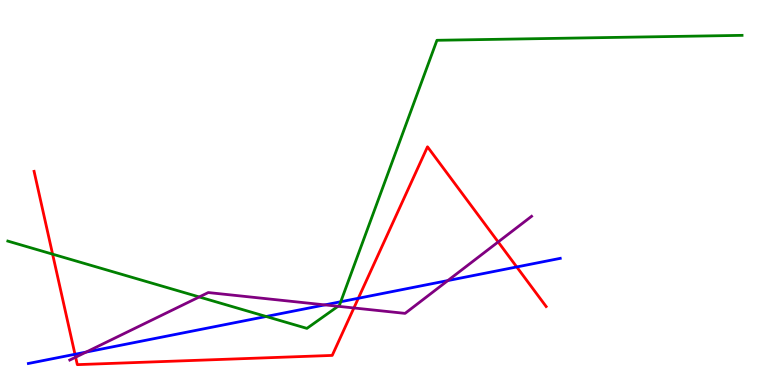[{'lines': ['blue', 'red'], 'intersections': [{'x': 0.968, 'y': 0.798}, {'x': 4.62, 'y': 2.25}, {'x': 6.67, 'y': 3.07}]}, {'lines': ['green', 'red'], 'intersections': [{'x': 0.679, 'y': 3.4}]}, {'lines': ['purple', 'red'], 'intersections': [{'x': 0.976, 'y': 0.722}, {'x': 4.57, 'y': 2.0}, {'x': 6.43, 'y': 3.72}]}, {'lines': ['blue', 'green'], 'intersections': [{'x': 3.43, 'y': 1.78}, {'x': 4.4, 'y': 2.16}]}, {'lines': ['blue', 'purple'], 'intersections': [{'x': 1.11, 'y': 0.855}, {'x': 4.19, 'y': 2.08}, {'x': 5.78, 'y': 2.71}]}, {'lines': ['green', 'purple'], 'intersections': [{'x': 2.57, 'y': 2.29}, {'x': 4.36, 'y': 2.04}]}]